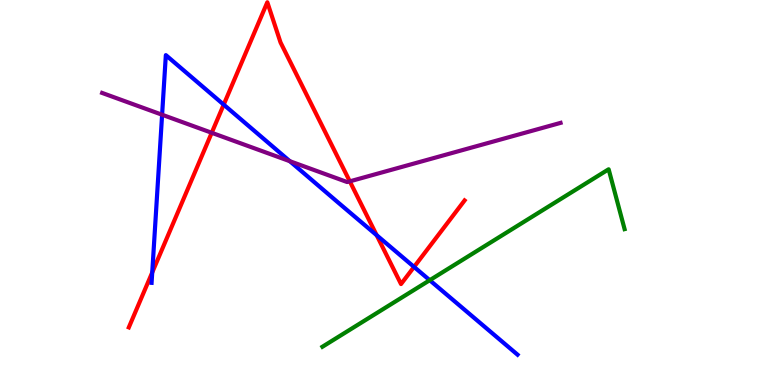[{'lines': ['blue', 'red'], 'intersections': [{'x': 1.96, 'y': 2.92}, {'x': 2.89, 'y': 7.28}, {'x': 4.86, 'y': 3.89}, {'x': 5.34, 'y': 3.07}]}, {'lines': ['green', 'red'], 'intersections': []}, {'lines': ['purple', 'red'], 'intersections': [{'x': 2.73, 'y': 6.55}, {'x': 4.51, 'y': 5.29}]}, {'lines': ['blue', 'green'], 'intersections': [{'x': 5.54, 'y': 2.72}]}, {'lines': ['blue', 'purple'], 'intersections': [{'x': 2.09, 'y': 7.02}, {'x': 3.74, 'y': 5.81}]}, {'lines': ['green', 'purple'], 'intersections': []}]